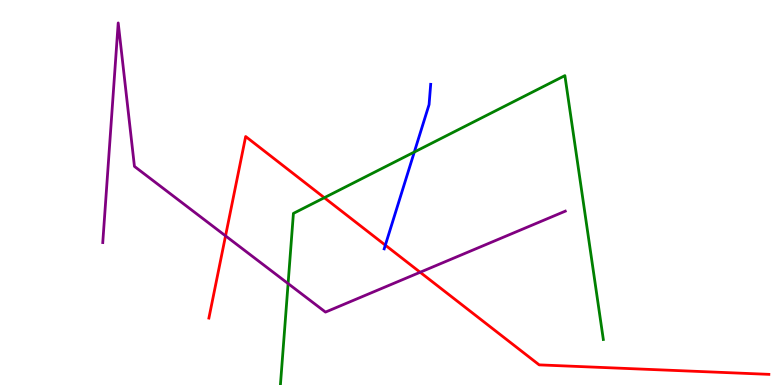[{'lines': ['blue', 'red'], 'intersections': [{'x': 4.97, 'y': 3.63}]}, {'lines': ['green', 'red'], 'intersections': [{'x': 4.18, 'y': 4.86}]}, {'lines': ['purple', 'red'], 'intersections': [{'x': 2.91, 'y': 3.87}, {'x': 5.42, 'y': 2.93}]}, {'lines': ['blue', 'green'], 'intersections': [{'x': 5.35, 'y': 6.05}]}, {'lines': ['blue', 'purple'], 'intersections': []}, {'lines': ['green', 'purple'], 'intersections': [{'x': 3.72, 'y': 2.63}]}]